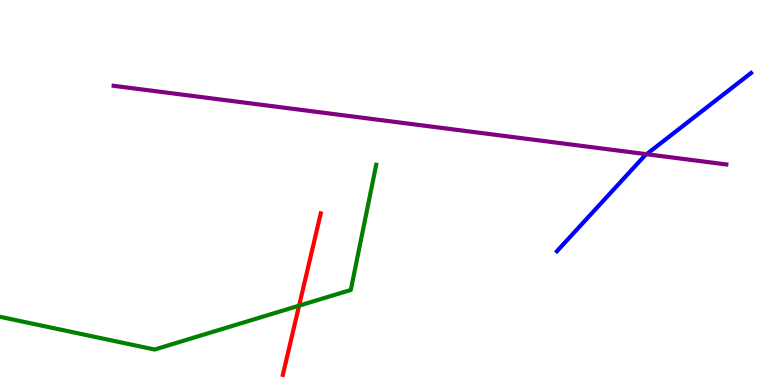[{'lines': ['blue', 'red'], 'intersections': []}, {'lines': ['green', 'red'], 'intersections': [{'x': 3.86, 'y': 2.06}]}, {'lines': ['purple', 'red'], 'intersections': []}, {'lines': ['blue', 'green'], 'intersections': []}, {'lines': ['blue', 'purple'], 'intersections': [{'x': 8.34, 'y': 5.99}]}, {'lines': ['green', 'purple'], 'intersections': []}]